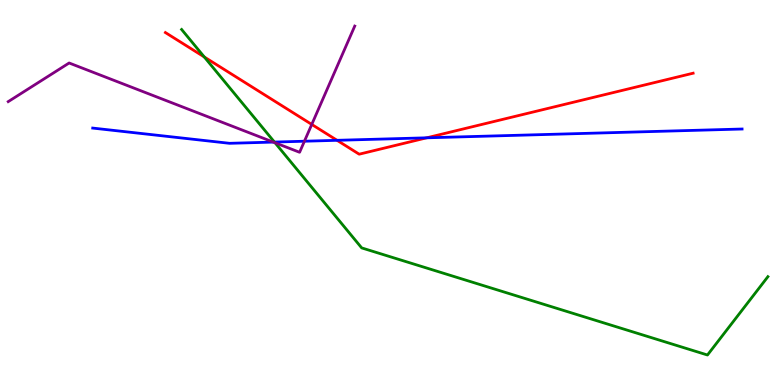[{'lines': ['blue', 'red'], 'intersections': [{'x': 4.35, 'y': 6.36}, {'x': 5.51, 'y': 6.42}]}, {'lines': ['green', 'red'], 'intersections': [{'x': 2.64, 'y': 8.52}]}, {'lines': ['purple', 'red'], 'intersections': [{'x': 4.02, 'y': 6.77}]}, {'lines': ['blue', 'green'], 'intersections': [{'x': 3.54, 'y': 6.31}]}, {'lines': ['blue', 'purple'], 'intersections': [{'x': 3.53, 'y': 6.31}, {'x': 3.93, 'y': 6.33}]}, {'lines': ['green', 'purple'], 'intersections': [{'x': 3.55, 'y': 6.29}]}]